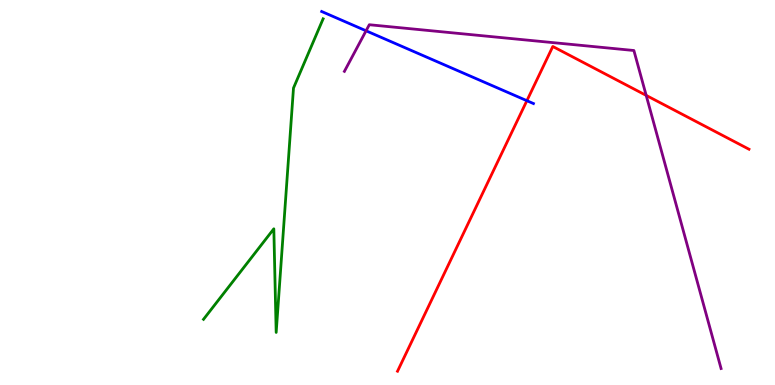[{'lines': ['blue', 'red'], 'intersections': [{'x': 6.8, 'y': 7.38}]}, {'lines': ['green', 'red'], 'intersections': []}, {'lines': ['purple', 'red'], 'intersections': [{'x': 8.34, 'y': 7.52}]}, {'lines': ['blue', 'green'], 'intersections': []}, {'lines': ['blue', 'purple'], 'intersections': [{'x': 4.72, 'y': 9.2}]}, {'lines': ['green', 'purple'], 'intersections': []}]